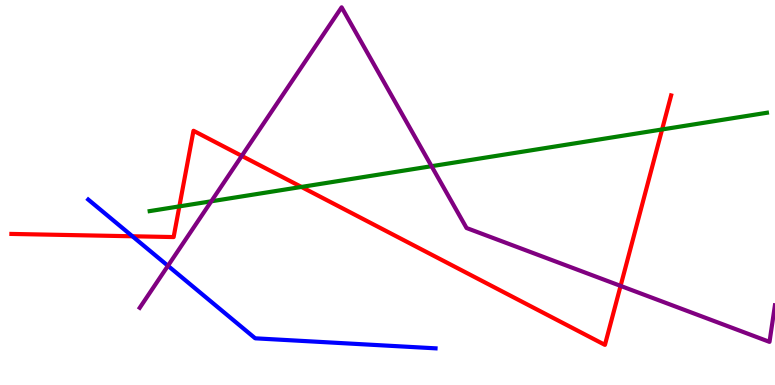[{'lines': ['blue', 'red'], 'intersections': [{'x': 1.71, 'y': 3.86}]}, {'lines': ['green', 'red'], 'intersections': [{'x': 2.31, 'y': 4.64}, {'x': 3.89, 'y': 5.14}, {'x': 8.54, 'y': 6.64}]}, {'lines': ['purple', 'red'], 'intersections': [{'x': 3.12, 'y': 5.95}, {'x': 8.01, 'y': 2.57}]}, {'lines': ['blue', 'green'], 'intersections': []}, {'lines': ['blue', 'purple'], 'intersections': [{'x': 2.17, 'y': 3.1}]}, {'lines': ['green', 'purple'], 'intersections': [{'x': 2.73, 'y': 4.77}, {'x': 5.57, 'y': 5.68}]}]